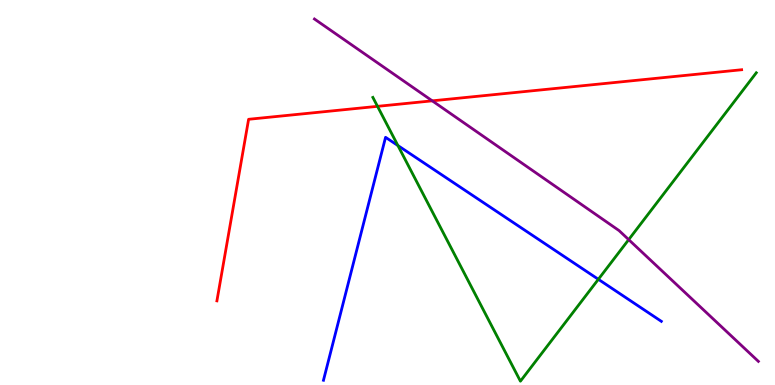[{'lines': ['blue', 'red'], 'intersections': []}, {'lines': ['green', 'red'], 'intersections': [{'x': 4.87, 'y': 7.24}]}, {'lines': ['purple', 'red'], 'intersections': [{'x': 5.58, 'y': 7.38}]}, {'lines': ['blue', 'green'], 'intersections': [{'x': 5.13, 'y': 6.22}, {'x': 7.72, 'y': 2.75}]}, {'lines': ['blue', 'purple'], 'intersections': []}, {'lines': ['green', 'purple'], 'intersections': [{'x': 8.11, 'y': 3.78}]}]